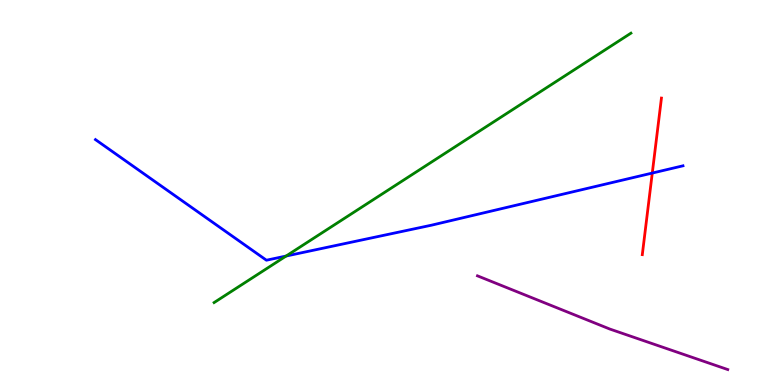[{'lines': ['blue', 'red'], 'intersections': [{'x': 8.42, 'y': 5.5}]}, {'lines': ['green', 'red'], 'intersections': []}, {'lines': ['purple', 'red'], 'intersections': []}, {'lines': ['blue', 'green'], 'intersections': [{'x': 3.69, 'y': 3.35}]}, {'lines': ['blue', 'purple'], 'intersections': []}, {'lines': ['green', 'purple'], 'intersections': []}]